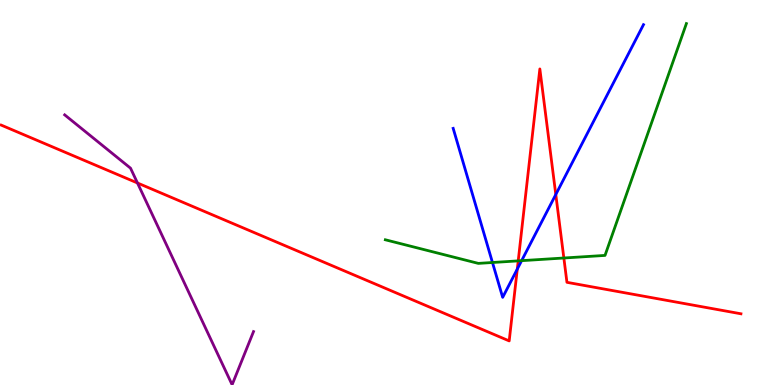[{'lines': ['blue', 'red'], 'intersections': [{'x': 6.67, 'y': 3.01}, {'x': 7.17, 'y': 4.95}]}, {'lines': ['green', 'red'], 'intersections': [{'x': 6.69, 'y': 3.22}, {'x': 7.28, 'y': 3.3}]}, {'lines': ['purple', 'red'], 'intersections': [{'x': 1.77, 'y': 5.25}]}, {'lines': ['blue', 'green'], 'intersections': [{'x': 6.35, 'y': 3.18}, {'x': 6.73, 'y': 3.23}]}, {'lines': ['blue', 'purple'], 'intersections': []}, {'lines': ['green', 'purple'], 'intersections': []}]